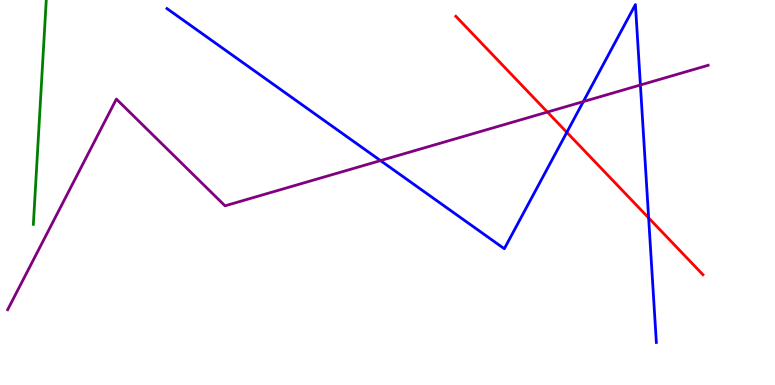[{'lines': ['blue', 'red'], 'intersections': [{'x': 7.31, 'y': 6.56}, {'x': 8.37, 'y': 4.34}]}, {'lines': ['green', 'red'], 'intersections': []}, {'lines': ['purple', 'red'], 'intersections': [{'x': 7.06, 'y': 7.09}]}, {'lines': ['blue', 'green'], 'intersections': []}, {'lines': ['blue', 'purple'], 'intersections': [{'x': 4.91, 'y': 5.83}, {'x': 7.53, 'y': 7.36}, {'x': 8.26, 'y': 7.79}]}, {'lines': ['green', 'purple'], 'intersections': []}]